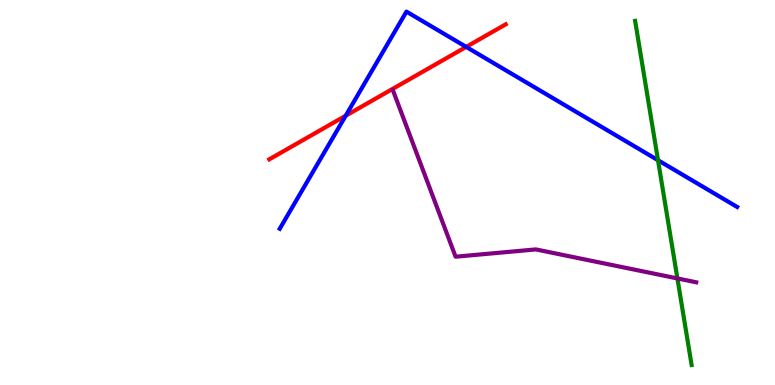[{'lines': ['blue', 'red'], 'intersections': [{'x': 4.46, 'y': 7.0}, {'x': 6.02, 'y': 8.78}]}, {'lines': ['green', 'red'], 'intersections': []}, {'lines': ['purple', 'red'], 'intersections': []}, {'lines': ['blue', 'green'], 'intersections': [{'x': 8.49, 'y': 5.84}]}, {'lines': ['blue', 'purple'], 'intersections': []}, {'lines': ['green', 'purple'], 'intersections': [{'x': 8.74, 'y': 2.77}]}]